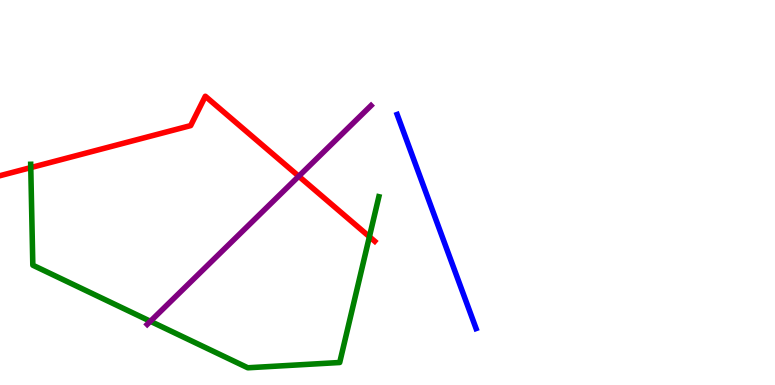[{'lines': ['blue', 'red'], 'intersections': []}, {'lines': ['green', 'red'], 'intersections': [{'x': 0.397, 'y': 5.65}, {'x': 4.77, 'y': 3.85}]}, {'lines': ['purple', 'red'], 'intersections': [{'x': 3.86, 'y': 5.42}]}, {'lines': ['blue', 'green'], 'intersections': []}, {'lines': ['blue', 'purple'], 'intersections': []}, {'lines': ['green', 'purple'], 'intersections': [{'x': 1.94, 'y': 1.65}]}]